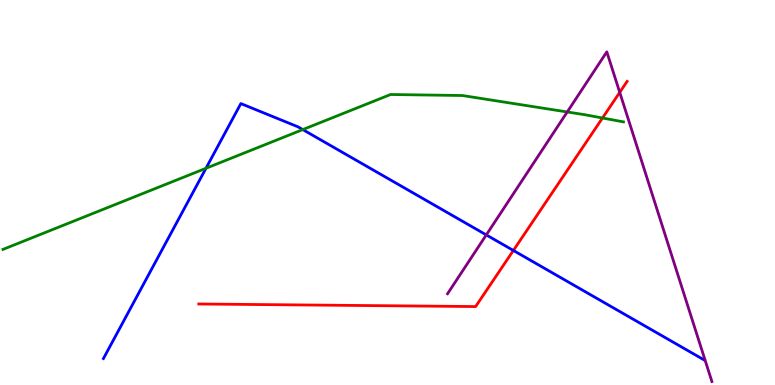[{'lines': ['blue', 'red'], 'intersections': [{'x': 6.62, 'y': 3.49}]}, {'lines': ['green', 'red'], 'intersections': [{'x': 7.77, 'y': 6.94}]}, {'lines': ['purple', 'red'], 'intersections': [{'x': 8.0, 'y': 7.6}]}, {'lines': ['blue', 'green'], 'intersections': [{'x': 2.66, 'y': 5.63}, {'x': 3.91, 'y': 6.63}]}, {'lines': ['blue', 'purple'], 'intersections': [{'x': 6.27, 'y': 3.9}]}, {'lines': ['green', 'purple'], 'intersections': [{'x': 7.32, 'y': 7.09}]}]